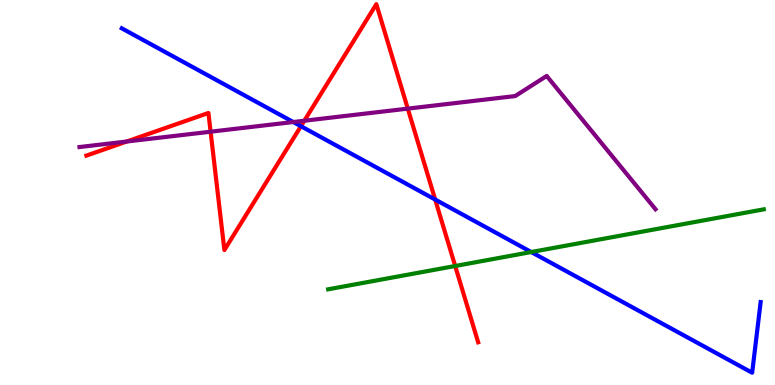[{'lines': ['blue', 'red'], 'intersections': [{'x': 3.88, 'y': 6.72}, {'x': 5.62, 'y': 4.82}]}, {'lines': ['green', 'red'], 'intersections': [{'x': 5.87, 'y': 3.09}]}, {'lines': ['purple', 'red'], 'intersections': [{'x': 1.64, 'y': 6.32}, {'x': 2.72, 'y': 6.58}, {'x': 3.93, 'y': 6.86}, {'x': 5.26, 'y': 7.18}]}, {'lines': ['blue', 'green'], 'intersections': [{'x': 6.85, 'y': 3.45}]}, {'lines': ['blue', 'purple'], 'intersections': [{'x': 3.78, 'y': 6.83}]}, {'lines': ['green', 'purple'], 'intersections': []}]